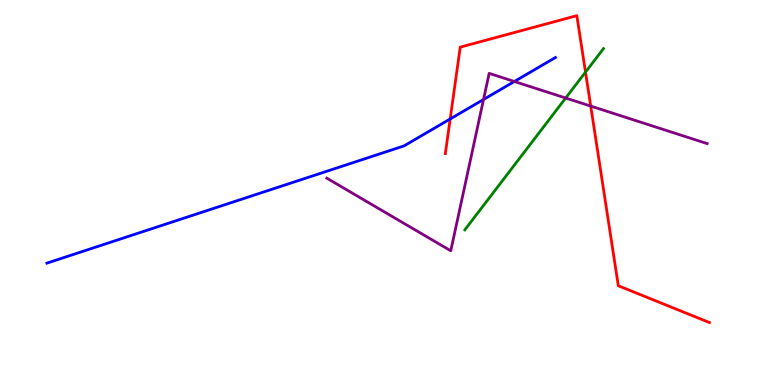[{'lines': ['blue', 'red'], 'intersections': [{'x': 5.81, 'y': 6.91}]}, {'lines': ['green', 'red'], 'intersections': [{'x': 7.55, 'y': 8.13}]}, {'lines': ['purple', 'red'], 'intersections': [{'x': 7.62, 'y': 7.24}]}, {'lines': ['blue', 'green'], 'intersections': []}, {'lines': ['blue', 'purple'], 'intersections': [{'x': 6.24, 'y': 7.42}, {'x': 6.64, 'y': 7.88}]}, {'lines': ['green', 'purple'], 'intersections': [{'x': 7.3, 'y': 7.45}]}]